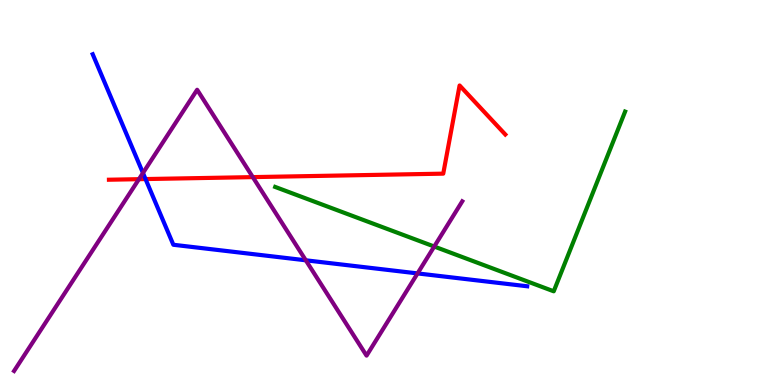[{'lines': ['blue', 'red'], 'intersections': [{'x': 1.88, 'y': 5.35}]}, {'lines': ['green', 'red'], 'intersections': []}, {'lines': ['purple', 'red'], 'intersections': [{'x': 1.79, 'y': 5.35}, {'x': 3.26, 'y': 5.4}]}, {'lines': ['blue', 'green'], 'intersections': []}, {'lines': ['blue', 'purple'], 'intersections': [{'x': 1.84, 'y': 5.51}, {'x': 3.95, 'y': 3.24}, {'x': 5.39, 'y': 2.9}]}, {'lines': ['green', 'purple'], 'intersections': [{'x': 5.6, 'y': 3.6}]}]